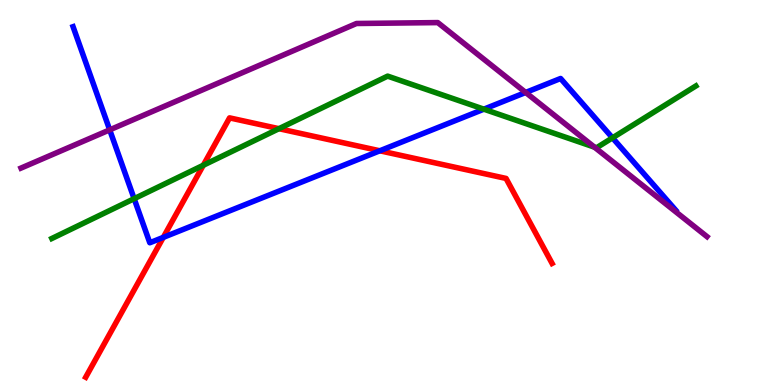[{'lines': ['blue', 'red'], 'intersections': [{'x': 2.11, 'y': 3.83}, {'x': 4.9, 'y': 6.08}]}, {'lines': ['green', 'red'], 'intersections': [{'x': 2.62, 'y': 5.71}, {'x': 3.6, 'y': 6.66}]}, {'lines': ['purple', 'red'], 'intersections': []}, {'lines': ['blue', 'green'], 'intersections': [{'x': 1.73, 'y': 4.84}, {'x': 6.24, 'y': 7.16}, {'x': 7.9, 'y': 6.42}]}, {'lines': ['blue', 'purple'], 'intersections': [{'x': 1.42, 'y': 6.63}, {'x': 6.78, 'y': 7.6}]}, {'lines': ['green', 'purple'], 'intersections': [{'x': 7.67, 'y': 6.18}]}]